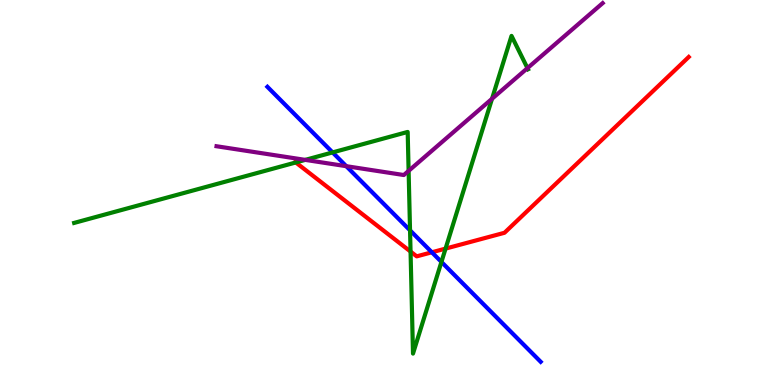[{'lines': ['blue', 'red'], 'intersections': [{'x': 5.57, 'y': 3.45}]}, {'lines': ['green', 'red'], 'intersections': [{'x': 3.82, 'y': 5.78}, {'x': 5.3, 'y': 3.47}, {'x': 5.75, 'y': 3.54}]}, {'lines': ['purple', 'red'], 'intersections': []}, {'lines': ['blue', 'green'], 'intersections': [{'x': 4.29, 'y': 6.04}, {'x': 5.29, 'y': 4.02}, {'x': 5.7, 'y': 3.2}]}, {'lines': ['blue', 'purple'], 'intersections': [{'x': 4.47, 'y': 5.68}]}, {'lines': ['green', 'purple'], 'intersections': [{'x': 3.94, 'y': 5.85}, {'x': 5.27, 'y': 5.56}, {'x': 6.35, 'y': 7.43}, {'x': 6.81, 'y': 8.23}]}]